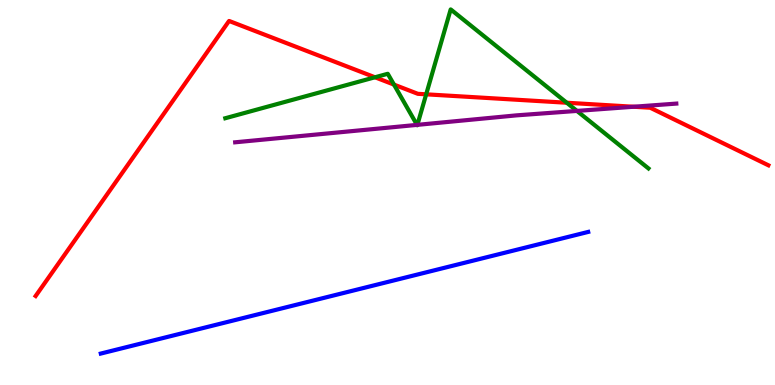[{'lines': ['blue', 'red'], 'intersections': []}, {'lines': ['green', 'red'], 'intersections': [{'x': 4.84, 'y': 7.99}, {'x': 5.08, 'y': 7.8}, {'x': 5.5, 'y': 7.55}, {'x': 7.31, 'y': 7.33}]}, {'lines': ['purple', 'red'], 'intersections': [{'x': 8.18, 'y': 7.23}]}, {'lines': ['blue', 'green'], 'intersections': []}, {'lines': ['blue', 'purple'], 'intersections': []}, {'lines': ['green', 'purple'], 'intersections': [{'x': 5.38, 'y': 6.76}, {'x': 5.39, 'y': 6.76}, {'x': 7.44, 'y': 7.12}]}]